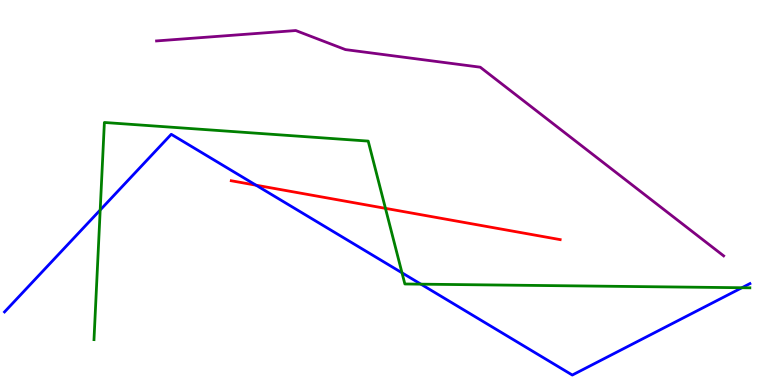[{'lines': ['blue', 'red'], 'intersections': [{'x': 3.3, 'y': 5.19}]}, {'lines': ['green', 'red'], 'intersections': [{'x': 4.97, 'y': 4.59}]}, {'lines': ['purple', 'red'], 'intersections': []}, {'lines': ['blue', 'green'], 'intersections': [{'x': 1.29, 'y': 4.55}, {'x': 5.19, 'y': 2.91}, {'x': 5.43, 'y': 2.62}, {'x': 9.57, 'y': 2.53}]}, {'lines': ['blue', 'purple'], 'intersections': []}, {'lines': ['green', 'purple'], 'intersections': []}]